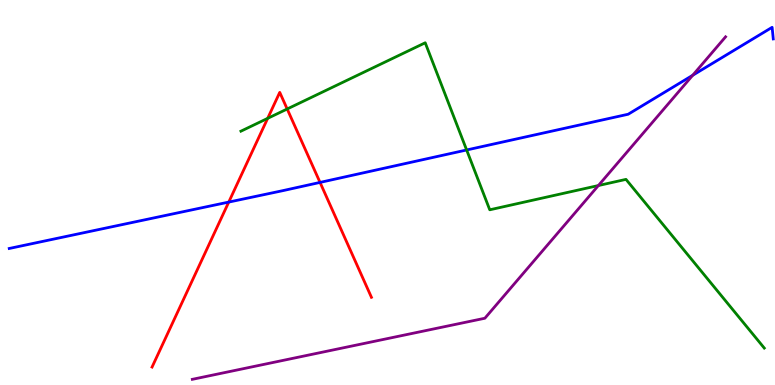[{'lines': ['blue', 'red'], 'intersections': [{'x': 2.95, 'y': 4.75}, {'x': 4.13, 'y': 5.26}]}, {'lines': ['green', 'red'], 'intersections': [{'x': 3.45, 'y': 6.93}, {'x': 3.71, 'y': 7.17}]}, {'lines': ['purple', 'red'], 'intersections': []}, {'lines': ['blue', 'green'], 'intersections': [{'x': 6.02, 'y': 6.1}]}, {'lines': ['blue', 'purple'], 'intersections': [{'x': 8.94, 'y': 8.04}]}, {'lines': ['green', 'purple'], 'intersections': [{'x': 7.72, 'y': 5.18}]}]